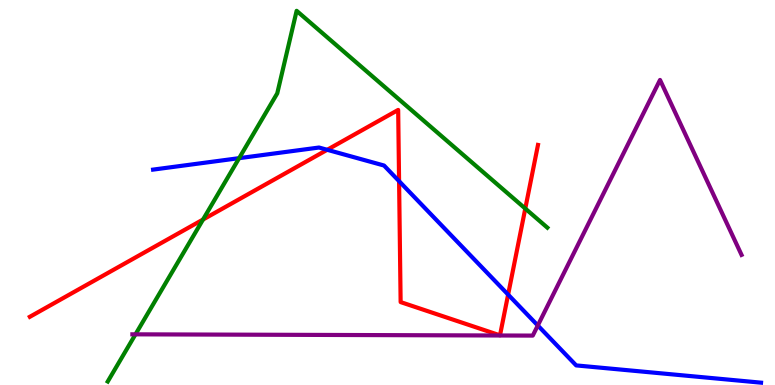[{'lines': ['blue', 'red'], 'intersections': [{'x': 4.22, 'y': 6.11}, {'x': 5.15, 'y': 5.29}, {'x': 6.56, 'y': 2.35}]}, {'lines': ['green', 'red'], 'intersections': [{'x': 2.62, 'y': 4.3}, {'x': 6.78, 'y': 4.58}]}, {'lines': ['purple', 'red'], 'intersections': []}, {'lines': ['blue', 'green'], 'intersections': [{'x': 3.09, 'y': 5.89}]}, {'lines': ['blue', 'purple'], 'intersections': [{'x': 6.94, 'y': 1.55}]}, {'lines': ['green', 'purple'], 'intersections': [{'x': 1.75, 'y': 1.32}]}]